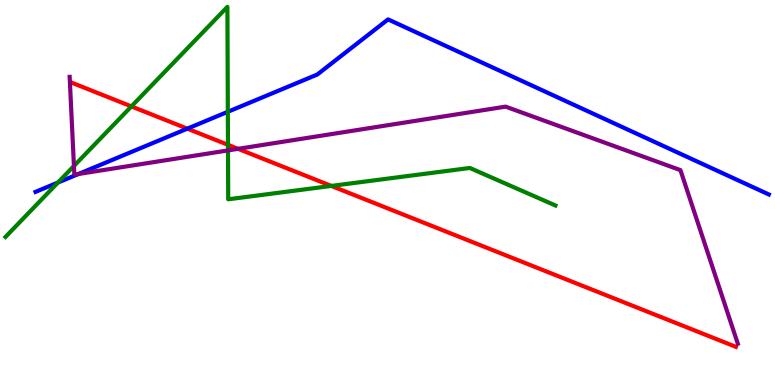[{'lines': ['blue', 'red'], 'intersections': [{'x': 2.42, 'y': 6.66}]}, {'lines': ['green', 'red'], 'intersections': [{'x': 1.7, 'y': 7.24}, {'x': 2.94, 'y': 6.24}, {'x': 4.28, 'y': 5.17}]}, {'lines': ['purple', 'red'], 'intersections': [{'x': 3.07, 'y': 6.13}]}, {'lines': ['blue', 'green'], 'intersections': [{'x': 0.748, 'y': 5.26}, {'x': 2.94, 'y': 7.1}]}, {'lines': ['blue', 'purple'], 'intersections': [{'x': 1.01, 'y': 5.48}]}, {'lines': ['green', 'purple'], 'intersections': [{'x': 0.954, 'y': 5.69}, {'x': 2.94, 'y': 6.09}]}]